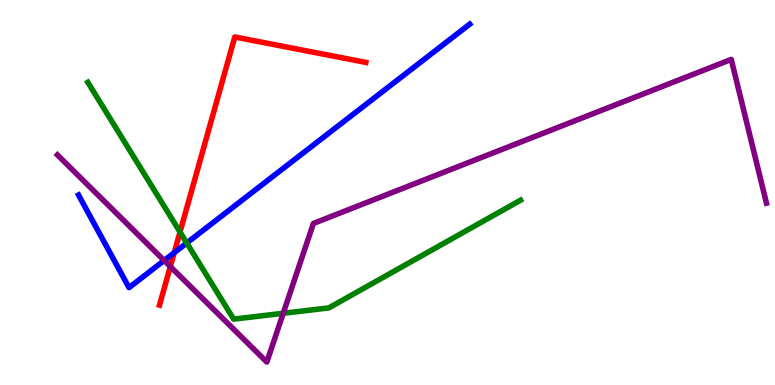[{'lines': ['blue', 'red'], 'intersections': [{'x': 2.25, 'y': 3.44}]}, {'lines': ['green', 'red'], 'intersections': [{'x': 2.32, 'y': 3.97}]}, {'lines': ['purple', 'red'], 'intersections': [{'x': 2.2, 'y': 3.08}]}, {'lines': ['blue', 'green'], 'intersections': [{'x': 2.41, 'y': 3.69}]}, {'lines': ['blue', 'purple'], 'intersections': [{'x': 2.12, 'y': 3.23}]}, {'lines': ['green', 'purple'], 'intersections': [{'x': 3.65, 'y': 1.86}]}]